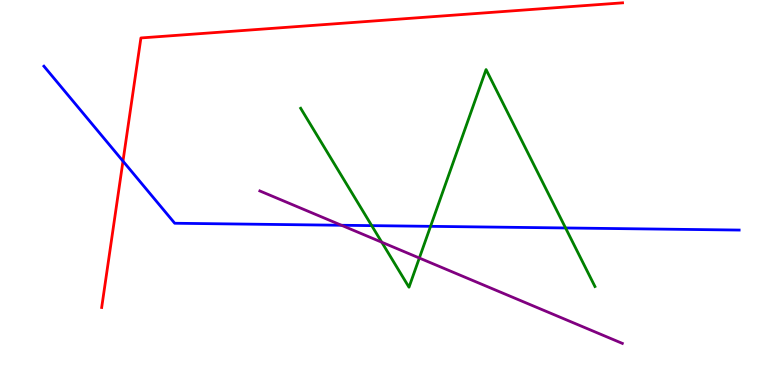[{'lines': ['blue', 'red'], 'intersections': [{'x': 1.59, 'y': 5.81}]}, {'lines': ['green', 'red'], 'intersections': []}, {'lines': ['purple', 'red'], 'intersections': []}, {'lines': ['blue', 'green'], 'intersections': [{'x': 4.8, 'y': 4.14}, {'x': 5.56, 'y': 4.12}, {'x': 7.3, 'y': 4.08}]}, {'lines': ['blue', 'purple'], 'intersections': [{'x': 4.41, 'y': 4.15}]}, {'lines': ['green', 'purple'], 'intersections': [{'x': 4.93, 'y': 3.71}, {'x': 5.41, 'y': 3.3}]}]